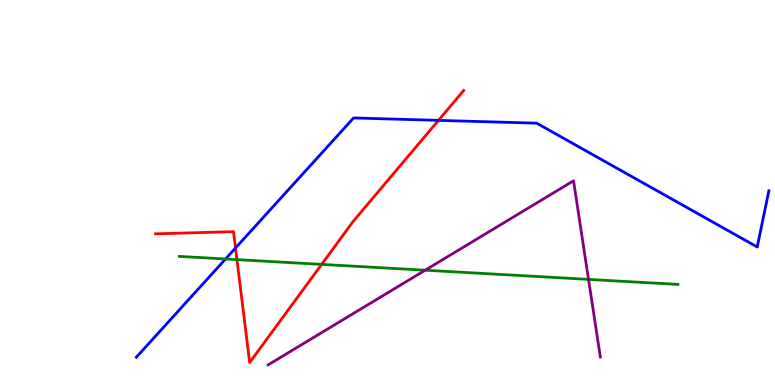[{'lines': ['blue', 'red'], 'intersections': [{'x': 3.04, 'y': 3.56}, {'x': 5.66, 'y': 6.87}]}, {'lines': ['green', 'red'], 'intersections': [{'x': 3.06, 'y': 3.26}, {'x': 4.15, 'y': 3.13}]}, {'lines': ['purple', 'red'], 'intersections': []}, {'lines': ['blue', 'green'], 'intersections': [{'x': 2.91, 'y': 3.27}]}, {'lines': ['blue', 'purple'], 'intersections': []}, {'lines': ['green', 'purple'], 'intersections': [{'x': 5.49, 'y': 2.98}, {'x': 7.59, 'y': 2.74}]}]